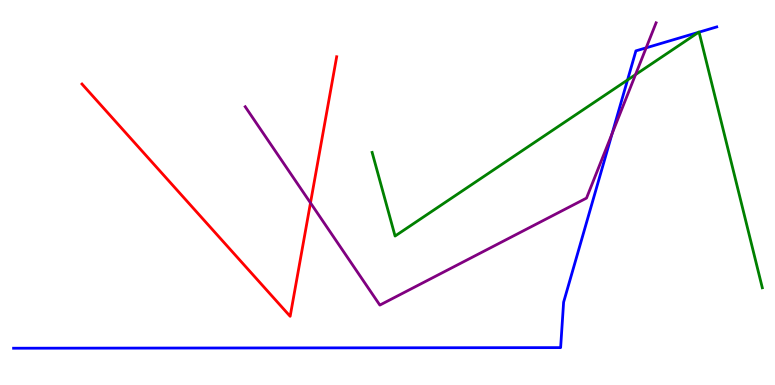[{'lines': ['blue', 'red'], 'intersections': []}, {'lines': ['green', 'red'], 'intersections': []}, {'lines': ['purple', 'red'], 'intersections': [{'x': 4.01, 'y': 4.73}]}, {'lines': ['blue', 'green'], 'intersections': [{'x': 8.1, 'y': 7.92}, {'x': 9.01, 'y': 9.16}, {'x': 9.02, 'y': 9.16}]}, {'lines': ['blue', 'purple'], 'intersections': [{'x': 7.9, 'y': 6.53}, {'x': 8.34, 'y': 8.76}]}, {'lines': ['green', 'purple'], 'intersections': [{'x': 8.2, 'y': 8.06}]}]